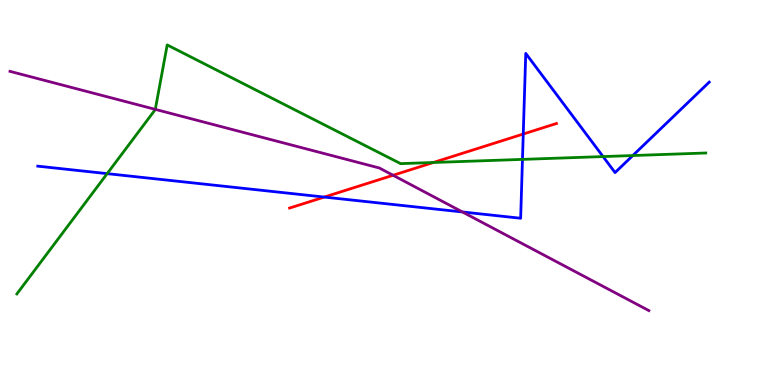[{'lines': ['blue', 'red'], 'intersections': [{'x': 4.18, 'y': 4.88}, {'x': 6.75, 'y': 6.52}]}, {'lines': ['green', 'red'], 'intersections': [{'x': 5.59, 'y': 5.78}]}, {'lines': ['purple', 'red'], 'intersections': [{'x': 5.07, 'y': 5.45}]}, {'lines': ['blue', 'green'], 'intersections': [{'x': 1.38, 'y': 5.49}, {'x': 6.74, 'y': 5.86}, {'x': 7.78, 'y': 5.93}, {'x': 8.17, 'y': 5.96}]}, {'lines': ['blue', 'purple'], 'intersections': [{'x': 5.97, 'y': 4.49}]}, {'lines': ['green', 'purple'], 'intersections': [{'x': 2.0, 'y': 7.16}]}]